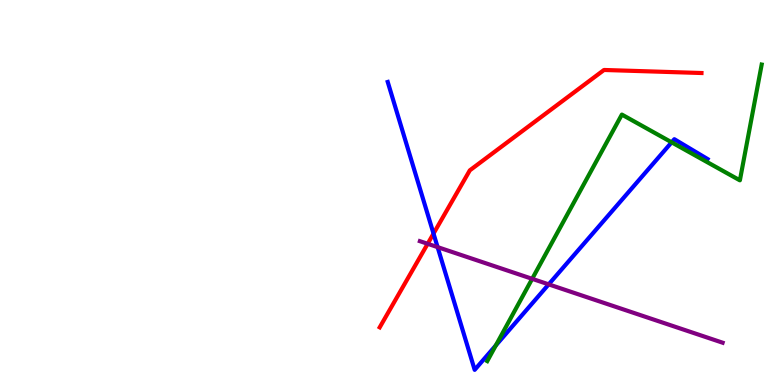[{'lines': ['blue', 'red'], 'intersections': [{'x': 5.59, 'y': 3.93}]}, {'lines': ['green', 'red'], 'intersections': []}, {'lines': ['purple', 'red'], 'intersections': [{'x': 5.52, 'y': 3.67}]}, {'lines': ['blue', 'green'], 'intersections': [{'x': 6.4, 'y': 1.03}, {'x': 8.67, 'y': 6.3}]}, {'lines': ['blue', 'purple'], 'intersections': [{'x': 5.65, 'y': 3.58}, {'x': 7.08, 'y': 2.61}]}, {'lines': ['green', 'purple'], 'intersections': [{'x': 6.87, 'y': 2.76}]}]